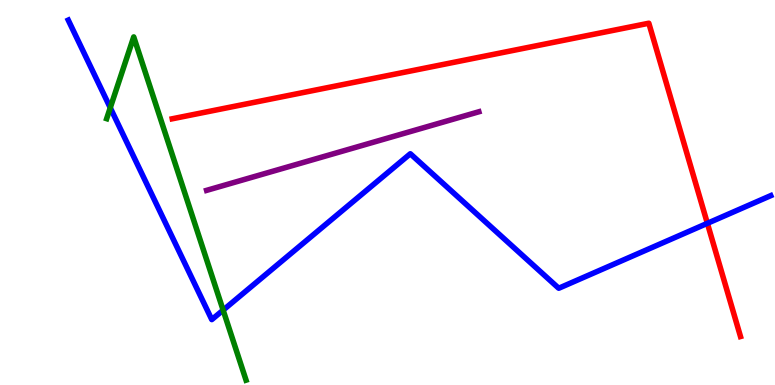[{'lines': ['blue', 'red'], 'intersections': [{'x': 9.13, 'y': 4.2}]}, {'lines': ['green', 'red'], 'intersections': []}, {'lines': ['purple', 'red'], 'intersections': []}, {'lines': ['blue', 'green'], 'intersections': [{'x': 1.42, 'y': 7.2}, {'x': 2.88, 'y': 1.94}]}, {'lines': ['blue', 'purple'], 'intersections': []}, {'lines': ['green', 'purple'], 'intersections': []}]